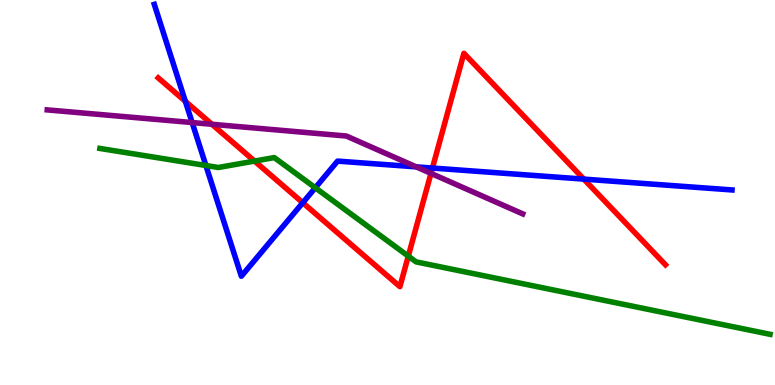[{'lines': ['blue', 'red'], 'intersections': [{'x': 2.39, 'y': 7.37}, {'x': 3.91, 'y': 4.73}, {'x': 5.58, 'y': 5.64}, {'x': 7.53, 'y': 5.35}]}, {'lines': ['green', 'red'], 'intersections': [{'x': 3.28, 'y': 5.82}, {'x': 5.27, 'y': 3.35}]}, {'lines': ['purple', 'red'], 'intersections': [{'x': 2.73, 'y': 6.77}, {'x': 5.56, 'y': 5.5}]}, {'lines': ['blue', 'green'], 'intersections': [{'x': 2.66, 'y': 5.7}, {'x': 4.07, 'y': 5.12}]}, {'lines': ['blue', 'purple'], 'intersections': [{'x': 2.48, 'y': 6.82}, {'x': 5.37, 'y': 5.67}]}, {'lines': ['green', 'purple'], 'intersections': []}]